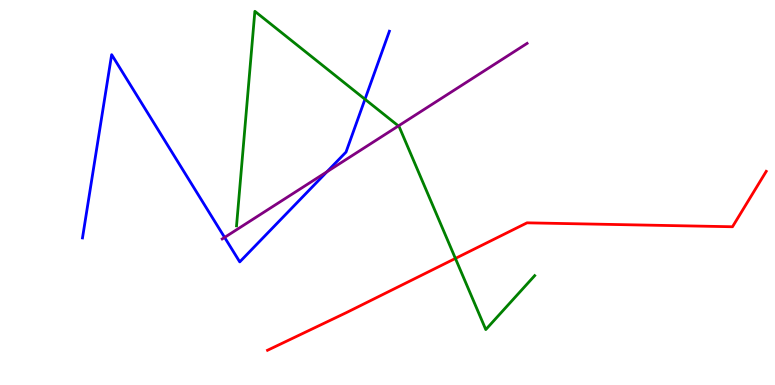[{'lines': ['blue', 'red'], 'intersections': []}, {'lines': ['green', 'red'], 'intersections': [{'x': 5.88, 'y': 3.29}]}, {'lines': ['purple', 'red'], 'intersections': []}, {'lines': ['blue', 'green'], 'intersections': [{'x': 4.71, 'y': 7.42}]}, {'lines': ['blue', 'purple'], 'intersections': [{'x': 2.9, 'y': 3.83}, {'x': 4.22, 'y': 5.54}]}, {'lines': ['green', 'purple'], 'intersections': [{'x': 5.14, 'y': 6.73}]}]